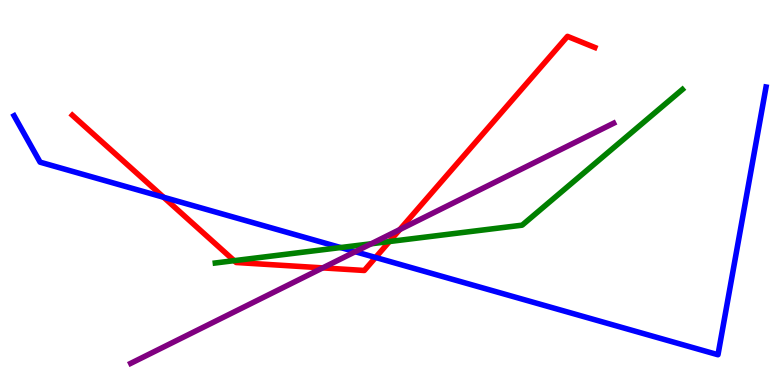[{'lines': ['blue', 'red'], 'intersections': [{'x': 2.11, 'y': 4.88}, {'x': 4.85, 'y': 3.31}]}, {'lines': ['green', 'red'], 'intersections': [{'x': 3.02, 'y': 3.23}, {'x': 5.02, 'y': 3.73}]}, {'lines': ['purple', 'red'], 'intersections': [{'x': 4.16, 'y': 3.04}, {'x': 5.16, 'y': 4.04}]}, {'lines': ['blue', 'green'], 'intersections': [{'x': 4.4, 'y': 3.57}]}, {'lines': ['blue', 'purple'], 'intersections': [{'x': 4.58, 'y': 3.46}]}, {'lines': ['green', 'purple'], 'intersections': [{'x': 4.79, 'y': 3.67}]}]